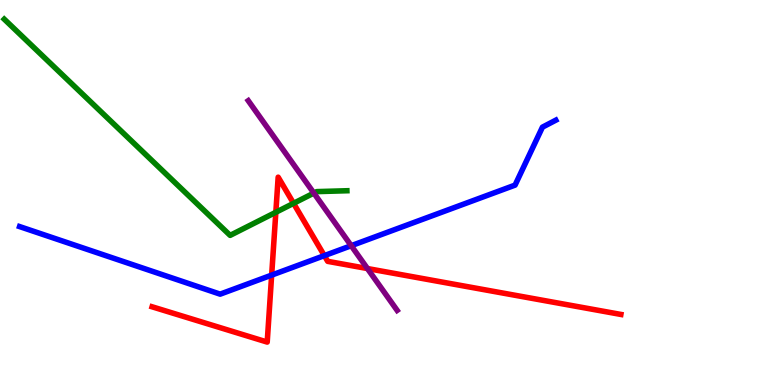[{'lines': ['blue', 'red'], 'intersections': [{'x': 3.51, 'y': 2.85}, {'x': 4.19, 'y': 3.36}]}, {'lines': ['green', 'red'], 'intersections': [{'x': 3.56, 'y': 4.49}, {'x': 3.79, 'y': 4.72}]}, {'lines': ['purple', 'red'], 'intersections': [{'x': 4.74, 'y': 3.02}]}, {'lines': ['blue', 'green'], 'intersections': []}, {'lines': ['blue', 'purple'], 'intersections': [{'x': 4.53, 'y': 3.62}]}, {'lines': ['green', 'purple'], 'intersections': [{'x': 4.05, 'y': 4.98}]}]